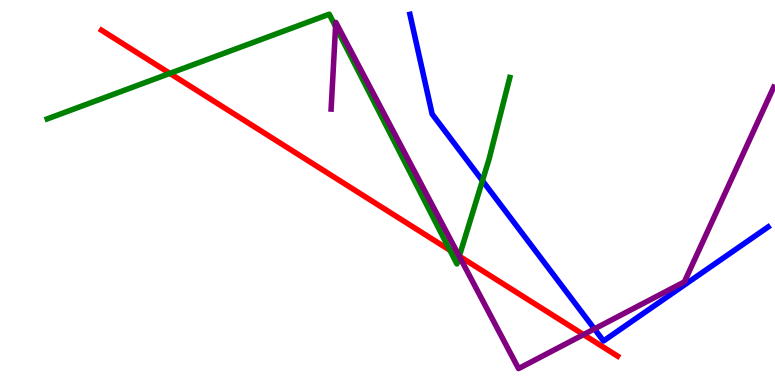[{'lines': ['blue', 'red'], 'intersections': []}, {'lines': ['green', 'red'], 'intersections': [{'x': 2.19, 'y': 8.09}, {'x': 5.81, 'y': 3.5}, {'x': 5.93, 'y': 3.35}]}, {'lines': ['purple', 'red'], 'intersections': [{'x': 5.92, 'y': 3.35}, {'x': 7.53, 'y': 1.31}]}, {'lines': ['blue', 'green'], 'intersections': [{'x': 6.23, 'y': 5.31}]}, {'lines': ['blue', 'purple'], 'intersections': [{'x': 7.67, 'y': 1.46}]}, {'lines': ['green', 'purple'], 'intersections': [{'x': 4.33, 'y': 9.31}, {'x': 5.93, 'y': 3.34}]}]